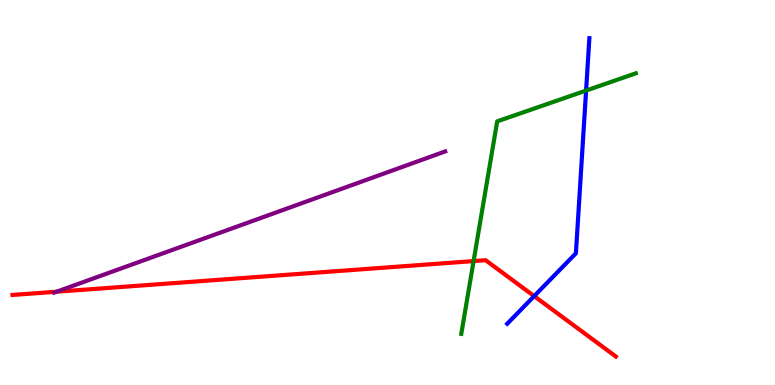[{'lines': ['blue', 'red'], 'intersections': [{'x': 6.89, 'y': 2.31}]}, {'lines': ['green', 'red'], 'intersections': [{'x': 6.11, 'y': 3.22}]}, {'lines': ['purple', 'red'], 'intersections': [{'x': 0.73, 'y': 2.42}]}, {'lines': ['blue', 'green'], 'intersections': [{'x': 7.56, 'y': 7.65}]}, {'lines': ['blue', 'purple'], 'intersections': []}, {'lines': ['green', 'purple'], 'intersections': []}]